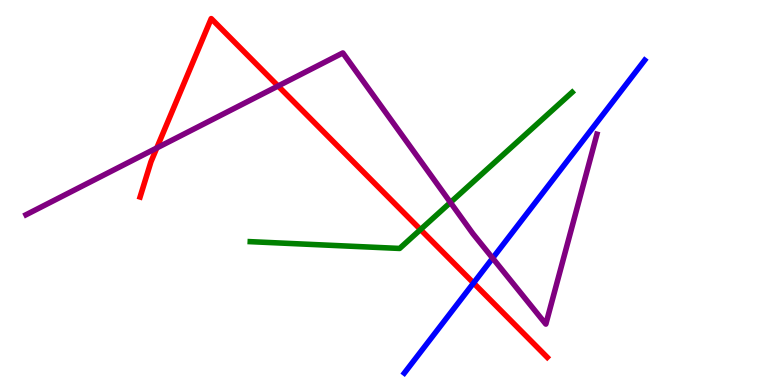[{'lines': ['blue', 'red'], 'intersections': [{'x': 6.11, 'y': 2.65}]}, {'lines': ['green', 'red'], 'intersections': [{'x': 5.43, 'y': 4.04}]}, {'lines': ['purple', 'red'], 'intersections': [{'x': 2.02, 'y': 6.16}, {'x': 3.59, 'y': 7.77}]}, {'lines': ['blue', 'green'], 'intersections': []}, {'lines': ['blue', 'purple'], 'intersections': [{'x': 6.36, 'y': 3.29}]}, {'lines': ['green', 'purple'], 'intersections': [{'x': 5.81, 'y': 4.74}]}]